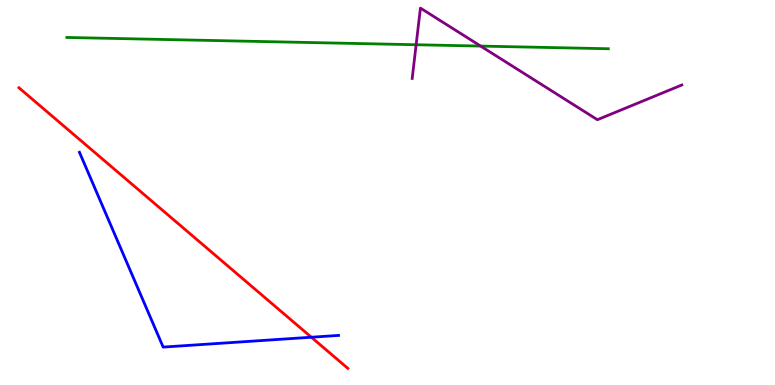[{'lines': ['blue', 'red'], 'intersections': [{'x': 4.02, 'y': 1.24}]}, {'lines': ['green', 'red'], 'intersections': []}, {'lines': ['purple', 'red'], 'intersections': []}, {'lines': ['blue', 'green'], 'intersections': []}, {'lines': ['blue', 'purple'], 'intersections': []}, {'lines': ['green', 'purple'], 'intersections': [{'x': 5.37, 'y': 8.84}, {'x': 6.2, 'y': 8.8}]}]